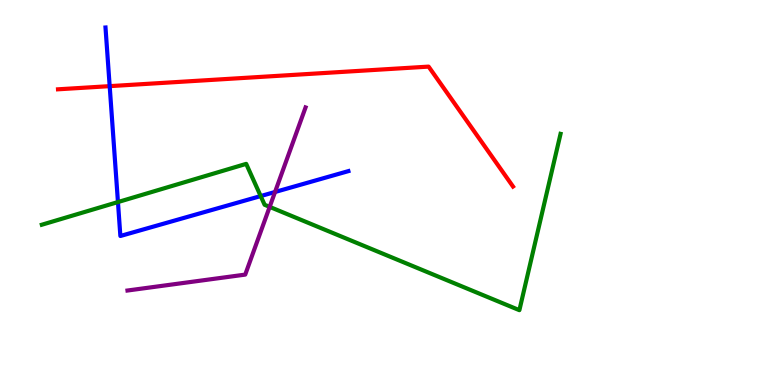[{'lines': ['blue', 'red'], 'intersections': [{'x': 1.42, 'y': 7.76}]}, {'lines': ['green', 'red'], 'intersections': []}, {'lines': ['purple', 'red'], 'intersections': []}, {'lines': ['blue', 'green'], 'intersections': [{'x': 1.52, 'y': 4.75}, {'x': 3.36, 'y': 4.91}]}, {'lines': ['blue', 'purple'], 'intersections': [{'x': 3.55, 'y': 5.01}]}, {'lines': ['green', 'purple'], 'intersections': [{'x': 3.48, 'y': 4.63}]}]